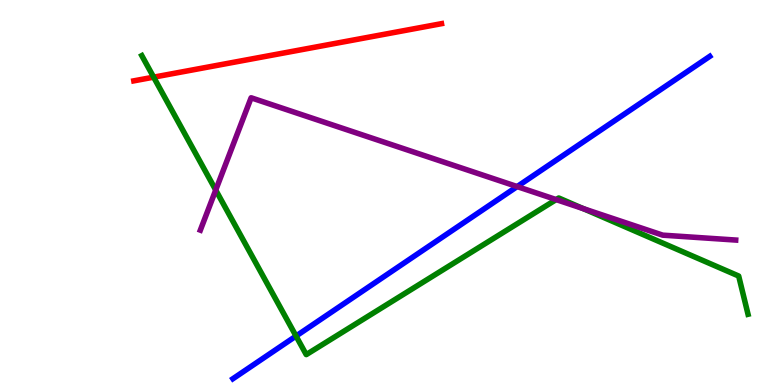[{'lines': ['blue', 'red'], 'intersections': []}, {'lines': ['green', 'red'], 'intersections': [{'x': 1.98, 'y': 8.0}]}, {'lines': ['purple', 'red'], 'intersections': []}, {'lines': ['blue', 'green'], 'intersections': [{'x': 3.82, 'y': 1.27}]}, {'lines': ['blue', 'purple'], 'intersections': [{'x': 6.67, 'y': 5.15}]}, {'lines': ['green', 'purple'], 'intersections': [{'x': 2.78, 'y': 5.06}, {'x': 7.18, 'y': 4.82}, {'x': 7.53, 'y': 4.58}]}]